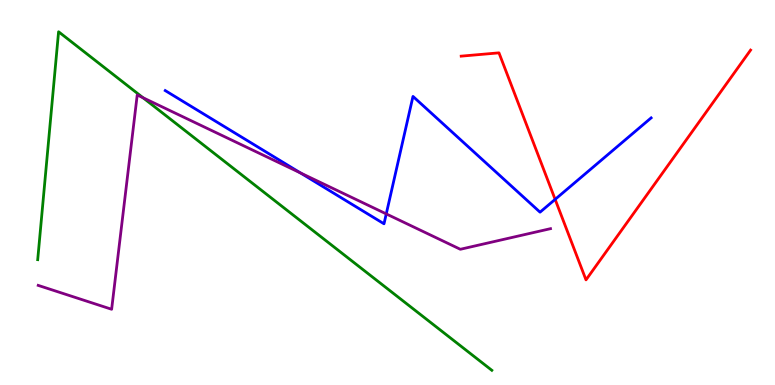[{'lines': ['blue', 'red'], 'intersections': [{'x': 7.16, 'y': 4.82}]}, {'lines': ['green', 'red'], 'intersections': []}, {'lines': ['purple', 'red'], 'intersections': []}, {'lines': ['blue', 'green'], 'intersections': []}, {'lines': ['blue', 'purple'], 'intersections': [{'x': 3.88, 'y': 5.51}, {'x': 4.98, 'y': 4.44}]}, {'lines': ['green', 'purple'], 'intersections': [{'x': 1.85, 'y': 7.46}]}]